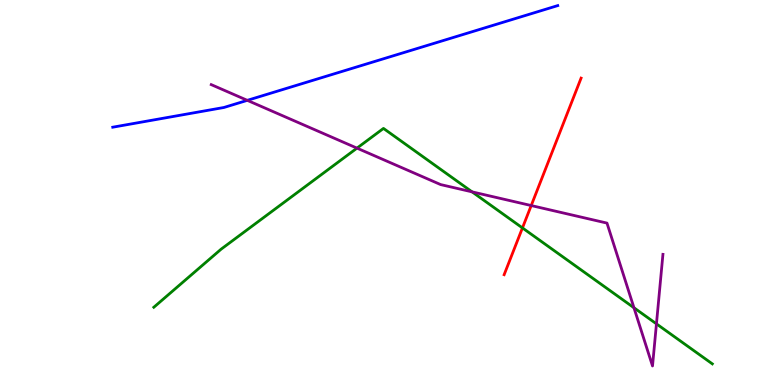[{'lines': ['blue', 'red'], 'intersections': []}, {'lines': ['green', 'red'], 'intersections': [{'x': 6.74, 'y': 4.08}]}, {'lines': ['purple', 'red'], 'intersections': [{'x': 6.85, 'y': 4.66}]}, {'lines': ['blue', 'green'], 'intersections': []}, {'lines': ['blue', 'purple'], 'intersections': [{'x': 3.19, 'y': 7.39}]}, {'lines': ['green', 'purple'], 'intersections': [{'x': 4.61, 'y': 6.15}, {'x': 6.09, 'y': 5.02}, {'x': 8.18, 'y': 2.01}, {'x': 8.47, 'y': 1.59}]}]